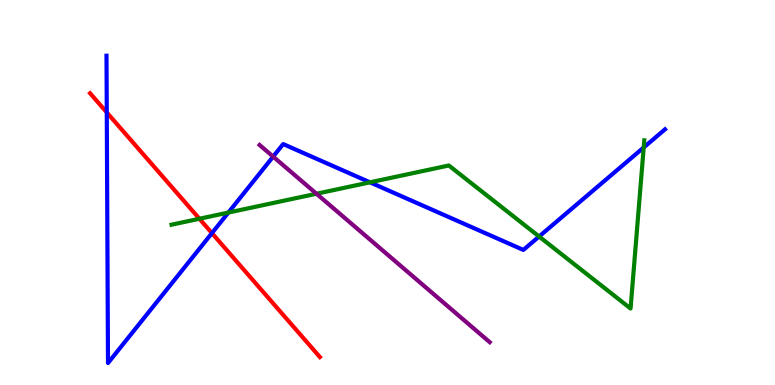[{'lines': ['blue', 'red'], 'intersections': [{'x': 1.38, 'y': 7.08}, {'x': 2.73, 'y': 3.94}]}, {'lines': ['green', 'red'], 'intersections': [{'x': 2.57, 'y': 4.32}]}, {'lines': ['purple', 'red'], 'intersections': []}, {'lines': ['blue', 'green'], 'intersections': [{'x': 2.95, 'y': 4.48}, {'x': 4.77, 'y': 5.26}, {'x': 6.96, 'y': 3.86}, {'x': 8.31, 'y': 6.17}]}, {'lines': ['blue', 'purple'], 'intersections': [{'x': 3.52, 'y': 5.93}]}, {'lines': ['green', 'purple'], 'intersections': [{'x': 4.08, 'y': 4.97}]}]